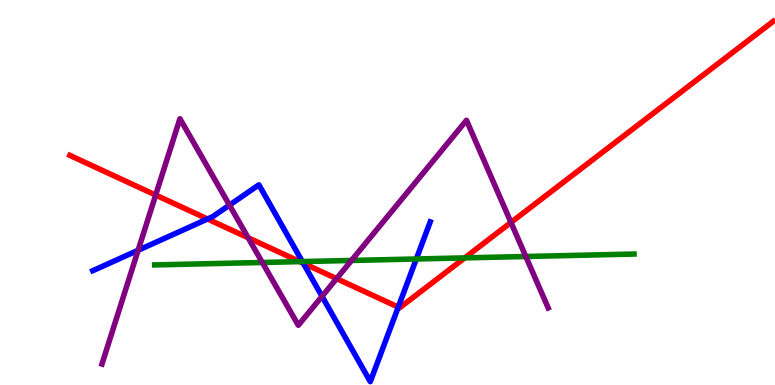[{'lines': ['blue', 'red'], 'intersections': [{'x': 2.68, 'y': 4.31}, {'x': 3.91, 'y': 3.16}, {'x': 5.14, 'y': 2.02}]}, {'lines': ['green', 'red'], 'intersections': [{'x': 3.87, 'y': 3.2}, {'x': 6.0, 'y': 3.3}]}, {'lines': ['purple', 'red'], 'intersections': [{'x': 2.01, 'y': 4.93}, {'x': 3.2, 'y': 3.82}, {'x': 4.34, 'y': 2.76}, {'x': 6.59, 'y': 4.22}]}, {'lines': ['blue', 'green'], 'intersections': [{'x': 3.9, 'y': 3.21}, {'x': 5.37, 'y': 3.27}]}, {'lines': ['blue', 'purple'], 'intersections': [{'x': 1.78, 'y': 3.5}, {'x': 2.96, 'y': 4.67}, {'x': 4.16, 'y': 2.3}]}, {'lines': ['green', 'purple'], 'intersections': [{'x': 3.38, 'y': 3.18}, {'x': 4.54, 'y': 3.23}, {'x': 6.78, 'y': 3.34}]}]